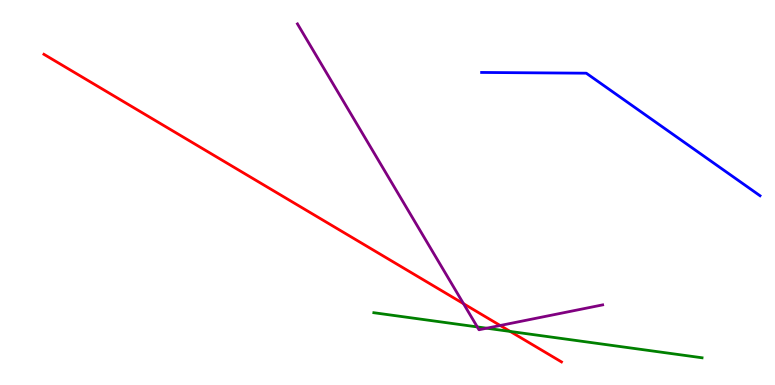[{'lines': ['blue', 'red'], 'intersections': []}, {'lines': ['green', 'red'], 'intersections': [{'x': 6.58, 'y': 1.39}]}, {'lines': ['purple', 'red'], 'intersections': [{'x': 5.98, 'y': 2.11}, {'x': 6.45, 'y': 1.55}]}, {'lines': ['blue', 'green'], 'intersections': []}, {'lines': ['blue', 'purple'], 'intersections': []}, {'lines': ['green', 'purple'], 'intersections': [{'x': 6.16, 'y': 1.51}, {'x': 6.28, 'y': 1.48}]}]